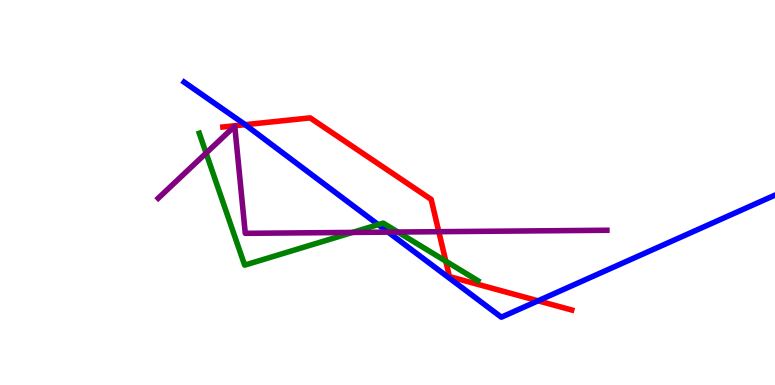[{'lines': ['blue', 'red'], 'intersections': [{'x': 3.16, 'y': 6.76}, {'x': 6.94, 'y': 2.19}]}, {'lines': ['green', 'red'], 'intersections': [{'x': 5.75, 'y': 3.22}]}, {'lines': ['purple', 'red'], 'intersections': [{'x': 5.66, 'y': 3.98}]}, {'lines': ['blue', 'green'], 'intersections': [{'x': 4.88, 'y': 4.17}]}, {'lines': ['blue', 'purple'], 'intersections': [{'x': 5.01, 'y': 3.97}]}, {'lines': ['green', 'purple'], 'intersections': [{'x': 2.66, 'y': 6.02}, {'x': 4.55, 'y': 3.96}, {'x': 5.13, 'y': 3.97}]}]